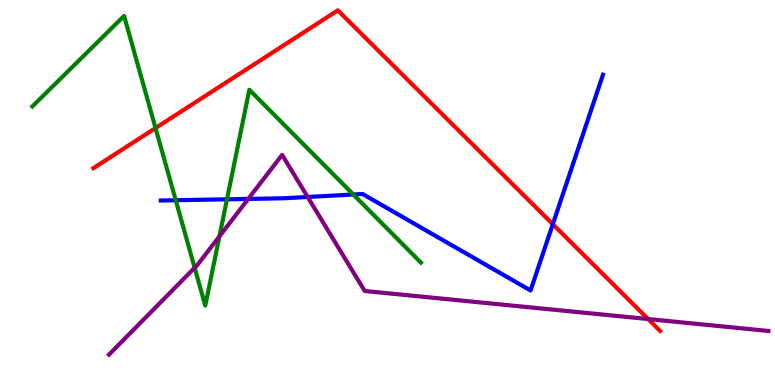[{'lines': ['blue', 'red'], 'intersections': [{'x': 7.13, 'y': 4.18}]}, {'lines': ['green', 'red'], 'intersections': [{'x': 2.01, 'y': 6.67}]}, {'lines': ['purple', 'red'], 'intersections': [{'x': 8.36, 'y': 1.71}]}, {'lines': ['blue', 'green'], 'intersections': [{'x': 2.27, 'y': 4.8}, {'x': 2.93, 'y': 4.82}, {'x': 4.56, 'y': 4.95}]}, {'lines': ['blue', 'purple'], 'intersections': [{'x': 3.2, 'y': 4.83}, {'x': 3.97, 'y': 4.88}]}, {'lines': ['green', 'purple'], 'intersections': [{'x': 2.51, 'y': 3.05}, {'x': 2.83, 'y': 3.86}]}]